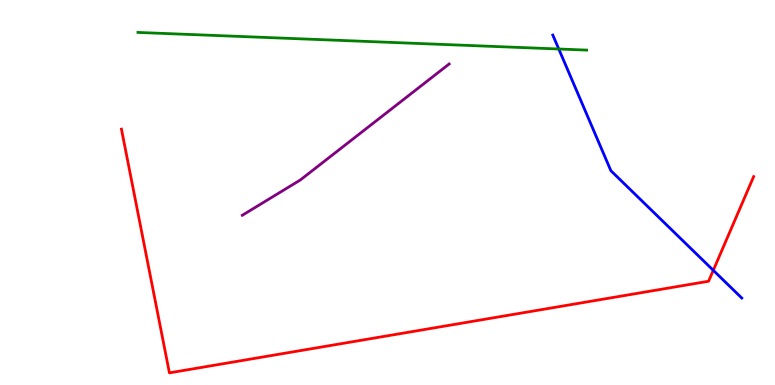[{'lines': ['blue', 'red'], 'intersections': [{'x': 9.2, 'y': 2.98}]}, {'lines': ['green', 'red'], 'intersections': []}, {'lines': ['purple', 'red'], 'intersections': []}, {'lines': ['blue', 'green'], 'intersections': [{'x': 7.21, 'y': 8.73}]}, {'lines': ['blue', 'purple'], 'intersections': []}, {'lines': ['green', 'purple'], 'intersections': []}]